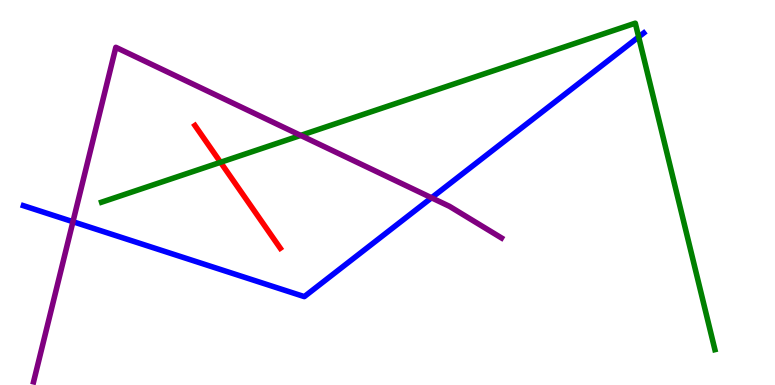[{'lines': ['blue', 'red'], 'intersections': []}, {'lines': ['green', 'red'], 'intersections': [{'x': 2.85, 'y': 5.78}]}, {'lines': ['purple', 'red'], 'intersections': []}, {'lines': ['blue', 'green'], 'intersections': [{'x': 8.24, 'y': 9.04}]}, {'lines': ['blue', 'purple'], 'intersections': [{'x': 0.941, 'y': 4.24}, {'x': 5.57, 'y': 4.86}]}, {'lines': ['green', 'purple'], 'intersections': [{'x': 3.88, 'y': 6.48}]}]